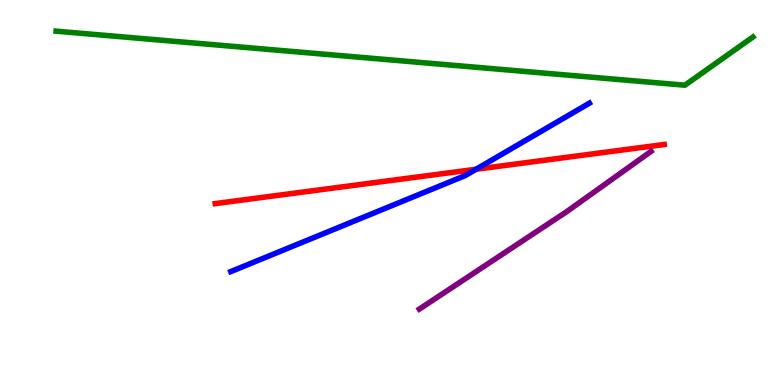[{'lines': ['blue', 'red'], 'intersections': [{'x': 6.14, 'y': 5.6}]}, {'lines': ['green', 'red'], 'intersections': []}, {'lines': ['purple', 'red'], 'intersections': []}, {'lines': ['blue', 'green'], 'intersections': []}, {'lines': ['blue', 'purple'], 'intersections': []}, {'lines': ['green', 'purple'], 'intersections': []}]